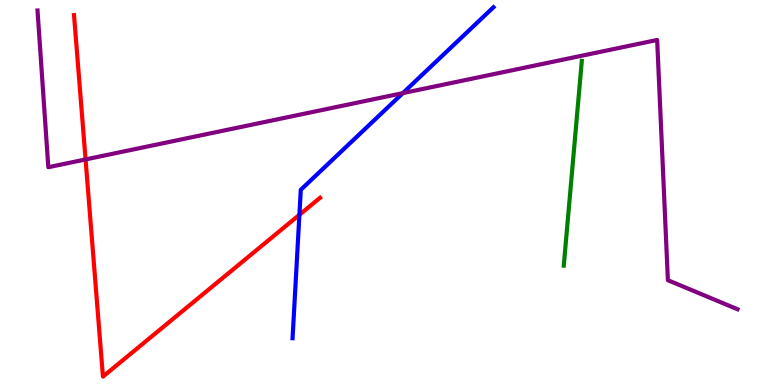[{'lines': ['blue', 'red'], 'intersections': [{'x': 3.86, 'y': 4.42}]}, {'lines': ['green', 'red'], 'intersections': []}, {'lines': ['purple', 'red'], 'intersections': [{'x': 1.1, 'y': 5.86}]}, {'lines': ['blue', 'green'], 'intersections': []}, {'lines': ['blue', 'purple'], 'intersections': [{'x': 5.2, 'y': 7.58}]}, {'lines': ['green', 'purple'], 'intersections': []}]